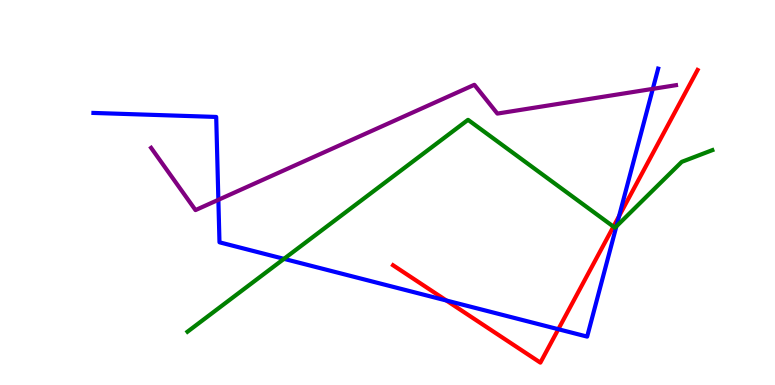[{'lines': ['blue', 'red'], 'intersections': [{'x': 5.76, 'y': 2.19}, {'x': 7.2, 'y': 1.45}, {'x': 7.99, 'y': 4.39}]}, {'lines': ['green', 'red'], 'intersections': [{'x': 7.92, 'y': 4.11}]}, {'lines': ['purple', 'red'], 'intersections': []}, {'lines': ['blue', 'green'], 'intersections': [{'x': 3.66, 'y': 3.28}, {'x': 7.95, 'y': 4.12}]}, {'lines': ['blue', 'purple'], 'intersections': [{'x': 2.82, 'y': 4.81}, {'x': 8.42, 'y': 7.69}]}, {'lines': ['green', 'purple'], 'intersections': []}]